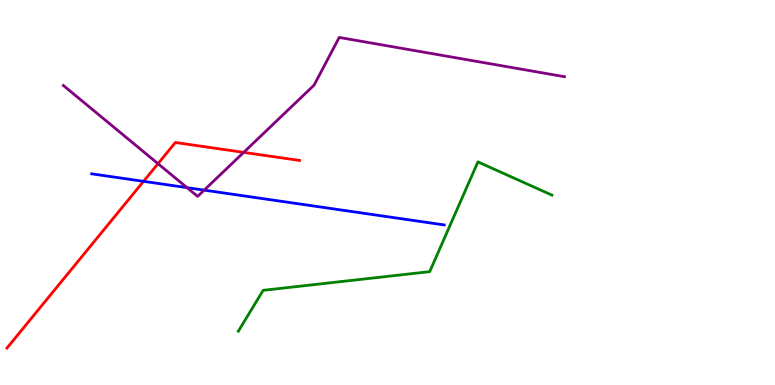[{'lines': ['blue', 'red'], 'intersections': [{'x': 1.85, 'y': 5.29}]}, {'lines': ['green', 'red'], 'intersections': []}, {'lines': ['purple', 'red'], 'intersections': [{'x': 2.04, 'y': 5.75}, {'x': 3.14, 'y': 6.04}]}, {'lines': ['blue', 'green'], 'intersections': []}, {'lines': ['blue', 'purple'], 'intersections': [{'x': 2.41, 'y': 5.13}, {'x': 2.63, 'y': 5.06}]}, {'lines': ['green', 'purple'], 'intersections': []}]